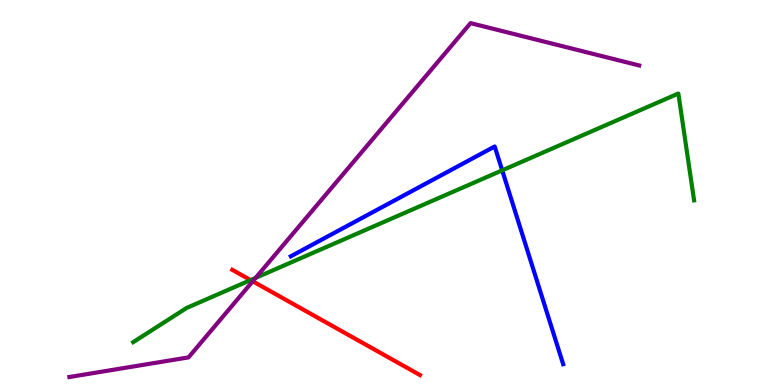[{'lines': ['blue', 'red'], 'intersections': []}, {'lines': ['green', 'red'], 'intersections': [{'x': 3.23, 'y': 2.73}]}, {'lines': ['purple', 'red'], 'intersections': [{'x': 3.26, 'y': 2.69}]}, {'lines': ['blue', 'green'], 'intersections': [{'x': 6.48, 'y': 5.58}]}, {'lines': ['blue', 'purple'], 'intersections': []}, {'lines': ['green', 'purple'], 'intersections': [{'x': 3.3, 'y': 2.78}]}]